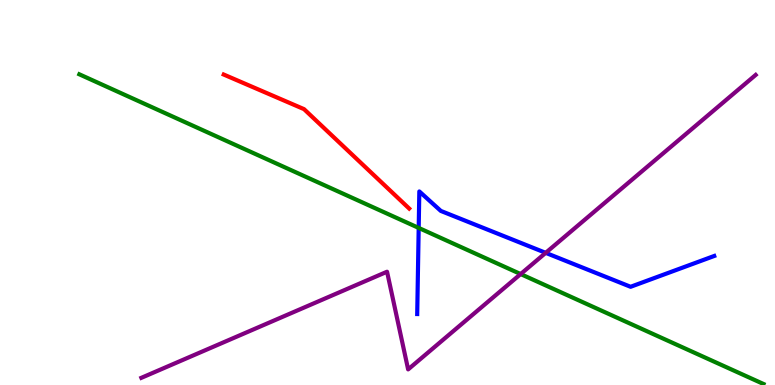[{'lines': ['blue', 'red'], 'intersections': []}, {'lines': ['green', 'red'], 'intersections': []}, {'lines': ['purple', 'red'], 'intersections': []}, {'lines': ['blue', 'green'], 'intersections': [{'x': 5.4, 'y': 4.08}]}, {'lines': ['blue', 'purple'], 'intersections': [{'x': 7.04, 'y': 3.43}]}, {'lines': ['green', 'purple'], 'intersections': [{'x': 6.72, 'y': 2.88}]}]